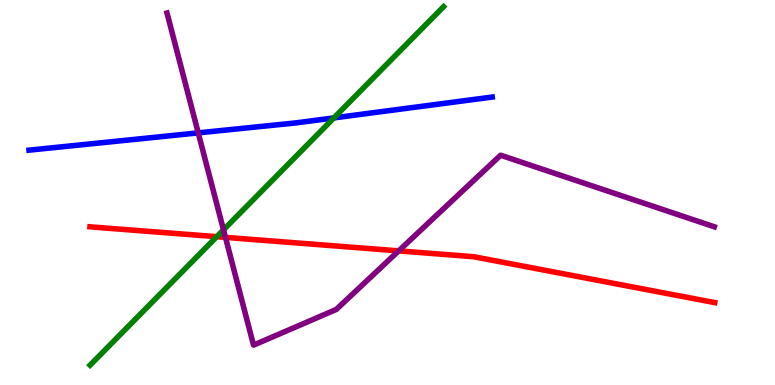[{'lines': ['blue', 'red'], 'intersections': []}, {'lines': ['green', 'red'], 'intersections': [{'x': 2.8, 'y': 3.85}]}, {'lines': ['purple', 'red'], 'intersections': [{'x': 2.91, 'y': 3.83}, {'x': 5.14, 'y': 3.48}]}, {'lines': ['blue', 'green'], 'intersections': [{'x': 4.31, 'y': 6.94}]}, {'lines': ['blue', 'purple'], 'intersections': [{'x': 2.56, 'y': 6.55}]}, {'lines': ['green', 'purple'], 'intersections': [{'x': 2.88, 'y': 4.03}]}]